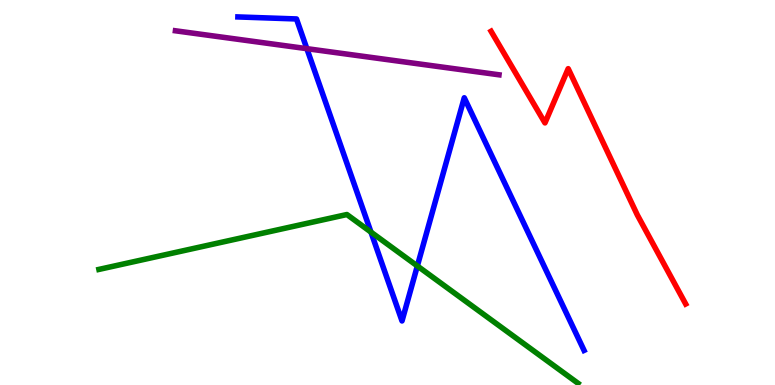[{'lines': ['blue', 'red'], 'intersections': []}, {'lines': ['green', 'red'], 'intersections': []}, {'lines': ['purple', 'red'], 'intersections': []}, {'lines': ['blue', 'green'], 'intersections': [{'x': 4.79, 'y': 3.97}, {'x': 5.39, 'y': 3.09}]}, {'lines': ['blue', 'purple'], 'intersections': [{'x': 3.96, 'y': 8.74}]}, {'lines': ['green', 'purple'], 'intersections': []}]